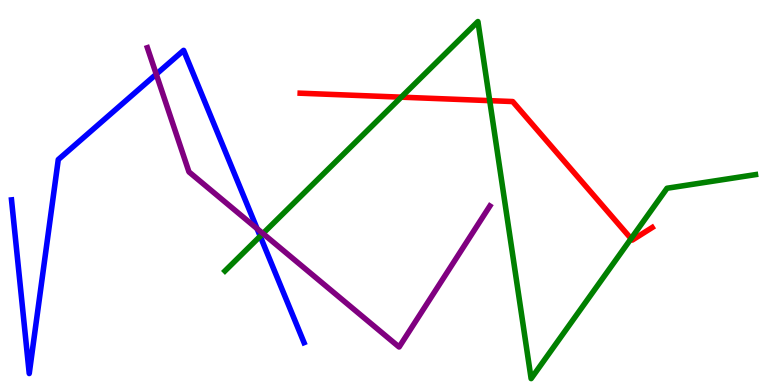[{'lines': ['blue', 'red'], 'intersections': []}, {'lines': ['green', 'red'], 'intersections': [{'x': 5.18, 'y': 7.48}, {'x': 6.32, 'y': 7.39}, {'x': 8.14, 'y': 3.8}]}, {'lines': ['purple', 'red'], 'intersections': []}, {'lines': ['blue', 'green'], 'intersections': [{'x': 3.36, 'y': 3.86}]}, {'lines': ['blue', 'purple'], 'intersections': [{'x': 2.02, 'y': 8.07}, {'x': 3.32, 'y': 4.06}]}, {'lines': ['green', 'purple'], 'intersections': [{'x': 3.39, 'y': 3.93}]}]